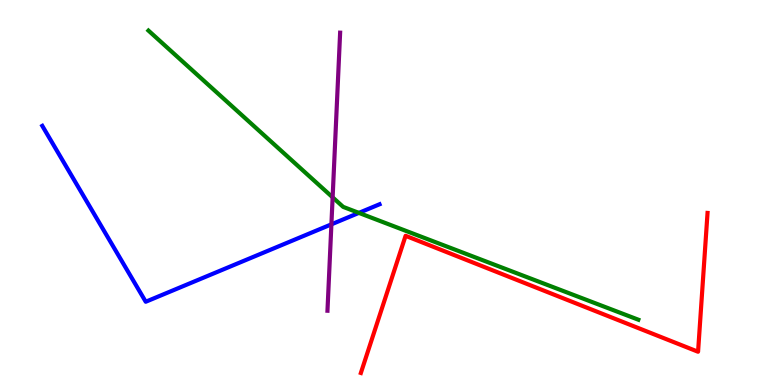[{'lines': ['blue', 'red'], 'intersections': []}, {'lines': ['green', 'red'], 'intersections': []}, {'lines': ['purple', 'red'], 'intersections': []}, {'lines': ['blue', 'green'], 'intersections': [{'x': 4.63, 'y': 4.47}]}, {'lines': ['blue', 'purple'], 'intersections': [{'x': 4.28, 'y': 4.17}]}, {'lines': ['green', 'purple'], 'intersections': [{'x': 4.29, 'y': 4.87}]}]